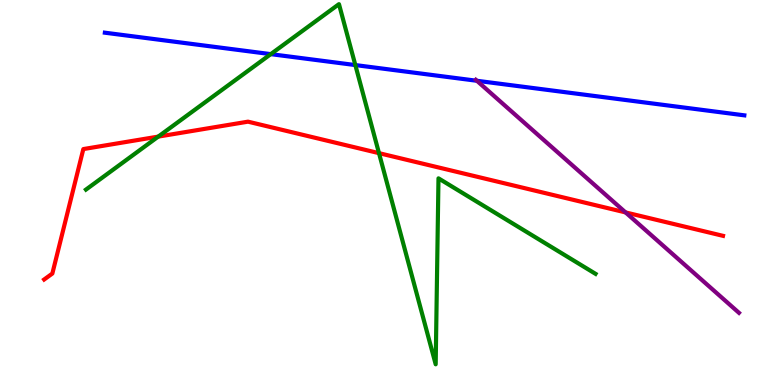[{'lines': ['blue', 'red'], 'intersections': []}, {'lines': ['green', 'red'], 'intersections': [{'x': 2.04, 'y': 6.45}, {'x': 4.89, 'y': 6.02}]}, {'lines': ['purple', 'red'], 'intersections': [{'x': 8.07, 'y': 4.48}]}, {'lines': ['blue', 'green'], 'intersections': [{'x': 3.49, 'y': 8.59}, {'x': 4.59, 'y': 8.31}]}, {'lines': ['blue', 'purple'], 'intersections': [{'x': 6.15, 'y': 7.9}]}, {'lines': ['green', 'purple'], 'intersections': []}]